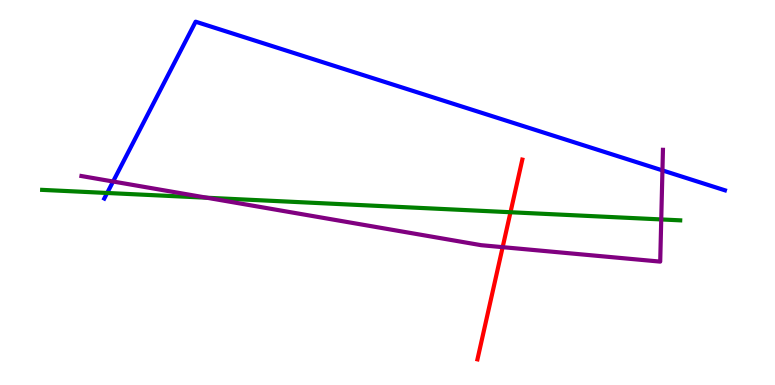[{'lines': ['blue', 'red'], 'intersections': []}, {'lines': ['green', 'red'], 'intersections': [{'x': 6.59, 'y': 4.49}]}, {'lines': ['purple', 'red'], 'intersections': [{'x': 6.49, 'y': 3.58}]}, {'lines': ['blue', 'green'], 'intersections': [{'x': 1.38, 'y': 4.99}]}, {'lines': ['blue', 'purple'], 'intersections': [{'x': 1.46, 'y': 5.29}, {'x': 8.55, 'y': 5.57}]}, {'lines': ['green', 'purple'], 'intersections': [{'x': 2.67, 'y': 4.86}, {'x': 8.53, 'y': 4.3}]}]